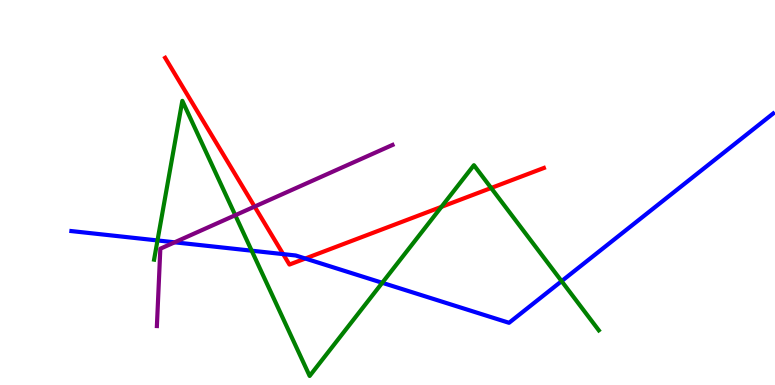[{'lines': ['blue', 'red'], 'intersections': [{'x': 3.65, 'y': 3.4}, {'x': 3.94, 'y': 3.29}]}, {'lines': ['green', 'red'], 'intersections': [{'x': 5.7, 'y': 4.63}, {'x': 6.34, 'y': 5.12}]}, {'lines': ['purple', 'red'], 'intersections': [{'x': 3.29, 'y': 4.63}]}, {'lines': ['blue', 'green'], 'intersections': [{'x': 2.03, 'y': 3.75}, {'x': 3.25, 'y': 3.49}, {'x': 4.93, 'y': 2.65}, {'x': 7.25, 'y': 2.7}]}, {'lines': ['blue', 'purple'], 'intersections': [{'x': 2.25, 'y': 3.71}]}, {'lines': ['green', 'purple'], 'intersections': [{'x': 3.04, 'y': 4.41}]}]